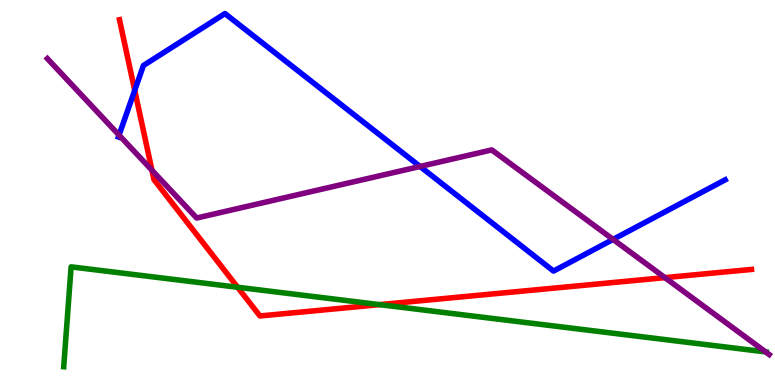[{'lines': ['blue', 'red'], 'intersections': [{'x': 1.74, 'y': 7.65}]}, {'lines': ['green', 'red'], 'intersections': [{'x': 3.07, 'y': 2.54}, {'x': 4.9, 'y': 2.09}]}, {'lines': ['purple', 'red'], 'intersections': [{'x': 1.96, 'y': 5.58}, {'x': 8.58, 'y': 2.79}]}, {'lines': ['blue', 'green'], 'intersections': []}, {'lines': ['blue', 'purple'], 'intersections': [{'x': 1.54, 'y': 6.49}, {'x': 5.42, 'y': 5.68}, {'x': 7.91, 'y': 3.78}]}, {'lines': ['green', 'purple'], 'intersections': [{'x': 9.88, 'y': 0.86}]}]